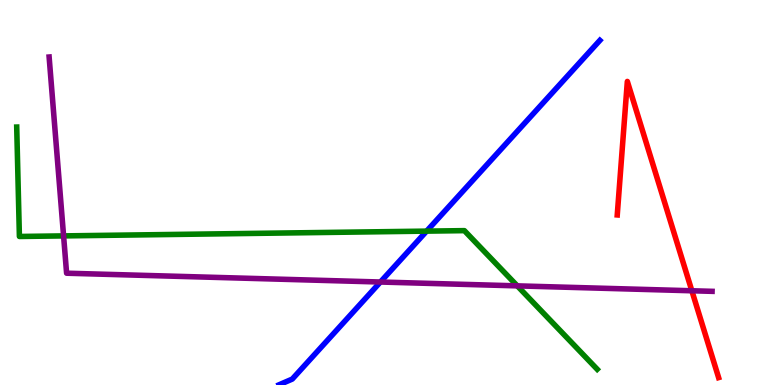[{'lines': ['blue', 'red'], 'intersections': []}, {'lines': ['green', 'red'], 'intersections': []}, {'lines': ['purple', 'red'], 'intersections': [{'x': 8.93, 'y': 2.45}]}, {'lines': ['blue', 'green'], 'intersections': [{'x': 5.5, 'y': 4.0}]}, {'lines': ['blue', 'purple'], 'intersections': [{'x': 4.91, 'y': 2.67}]}, {'lines': ['green', 'purple'], 'intersections': [{'x': 0.82, 'y': 3.87}, {'x': 6.67, 'y': 2.57}]}]